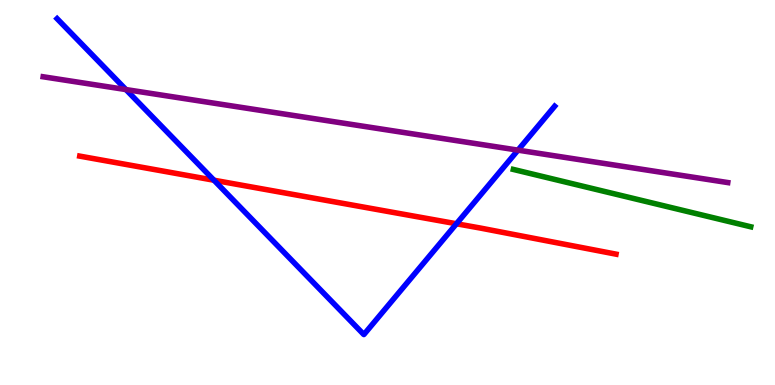[{'lines': ['blue', 'red'], 'intersections': [{'x': 2.76, 'y': 5.32}, {'x': 5.89, 'y': 4.19}]}, {'lines': ['green', 'red'], 'intersections': []}, {'lines': ['purple', 'red'], 'intersections': []}, {'lines': ['blue', 'green'], 'intersections': []}, {'lines': ['blue', 'purple'], 'intersections': [{'x': 1.62, 'y': 7.67}, {'x': 6.68, 'y': 6.1}]}, {'lines': ['green', 'purple'], 'intersections': []}]